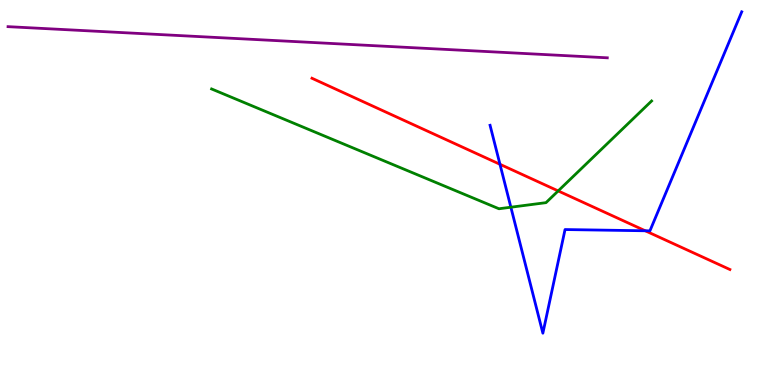[{'lines': ['blue', 'red'], 'intersections': [{'x': 6.45, 'y': 5.73}, {'x': 8.33, 'y': 4.01}]}, {'lines': ['green', 'red'], 'intersections': [{'x': 7.2, 'y': 5.04}]}, {'lines': ['purple', 'red'], 'intersections': []}, {'lines': ['blue', 'green'], 'intersections': [{'x': 6.59, 'y': 4.62}]}, {'lines': ['blue', 'purple'], 'intersections': []}, {'lines': ['green', 'purple'], 'intersections': []}]